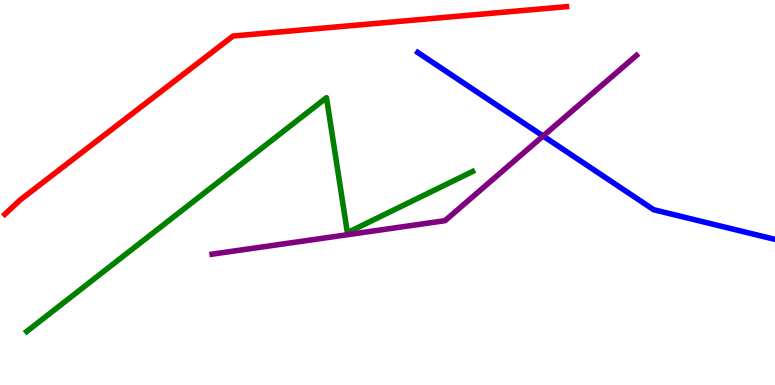[{'lines': ['blue', 'red'], 'intersections': []}, {'lines': ['green', 'red'], 'intersections': []}, {'lines': ['purple', 'red'], 'intersections': []}, {'lines': ['blue', 'green'], 'intersections': []}, {'lines': ['blue', 'purple'], 'intersections': [{'x': 7.01, 'y': 6.47}]}, {'lines': ['green', 'purple'], 'intersections': []}]